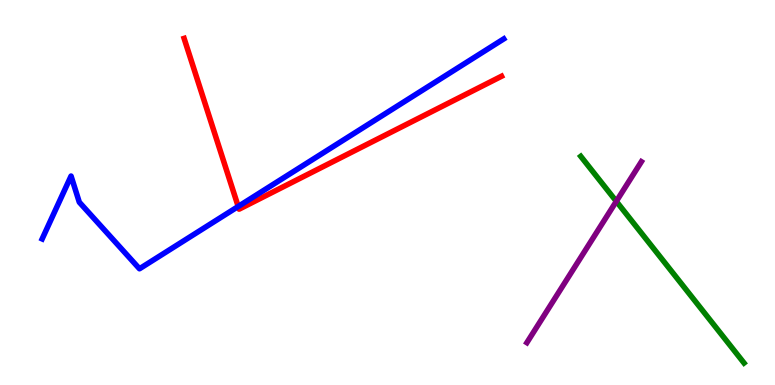[{'lines': ['blue', 'red'], 'intersections': [{'x': 3.07, 'y': 4.64}]}, {'lines': ['green', 'red'], 'intersections': []}, {'lines': ['purple', 'red'], 'intersections': []}, {'lines': ['blue', 'green'], 'intersections': []}, {'lines': ['blue', 'purple'], 'intersections': []}, {'lines': ['green', 'purple'], 'intersections': [{'x': 7.95, 'y': 4.77}]}]